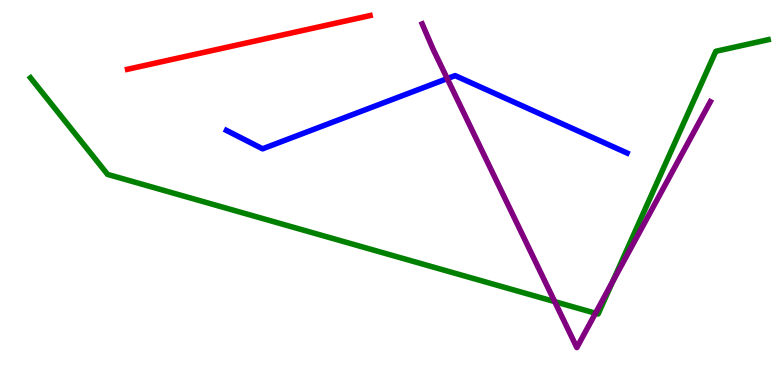[{'lines': ['blue', 'red'], 'intersections': []}, {'lines': ['green', 'red'], 'intersections': []}, {'lines': ['purple', 'red'], 'intersections': []}, {'lines': ['blue', 'green'], 'intersections': []}, {'lines': ['blue', 'purple'], 'intersections': [{'x': 5.77, 'y': 7.96}]}, {'lines': ['green', 'purple'], 'intersections': [{'x': 7.16, 'y': 2.17}, {'x': 7.68, 'y': 1.86}, {'x': 7.9, 'y': 2.68}]}]